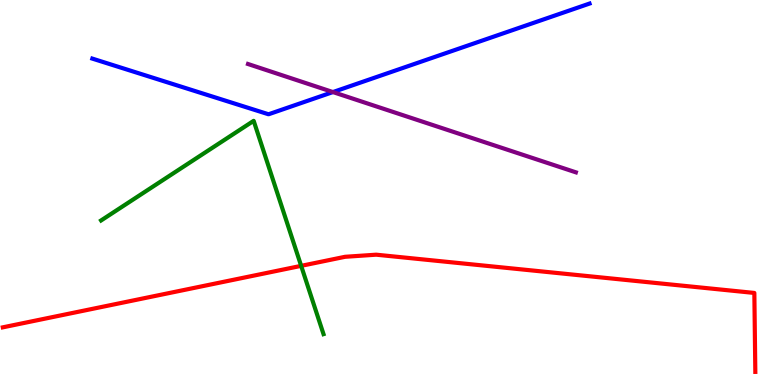[{'lines': ['blue', 'red'], 'intersections': []}, {'lines': ['green', 'red'], 'intersections': [{'x': 3.89, 'y': 3.09}]}, {'lines': ['purple', 'red'], 'intersections': []}, {'lines': ['blue', 'green'], 'intersections': []}, {'lines': ['blue', 'purple'], 'intersections': [{'x': 4.3, 'y': 7.61}]}, {'lines': ['green', 'purple'], 'intersections': []}]